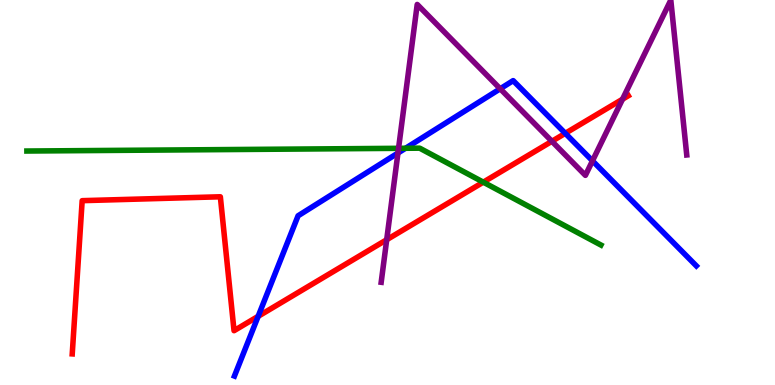[{'lines': ['blue', 'red'], 'intersections': [{'x': 3.33, 'y': 1.78}, {'x': 7.29, 'y': 6.54}]}, {'lines': ['green', 'red'], 'intersections': [{'x': 6.24, 'y': 5.27}]}, {'lines': ['purple', 'red'], 'intersections': [{'x': 4.99, 'y': 3.77}, {'x': 7.12, 'y': 6.33}, {'x': 8.03, 'y': 7.42}]}, {'lines': ['blue', 'green'], 'intersections': [{'x': 5.23, 'y': 6.15}]}, {'lines': ['blue', 'purple'], 'intersections': [{'x': 5.13, 'y': 6.03}, {'x': 6.45, 'y': 7.69}, {'x': 7.64, 'y': 5.82}]}, {'lines': ['green', 'purple'], 'intersections': [{'x': 5.14, 'y': 6.15}]}]